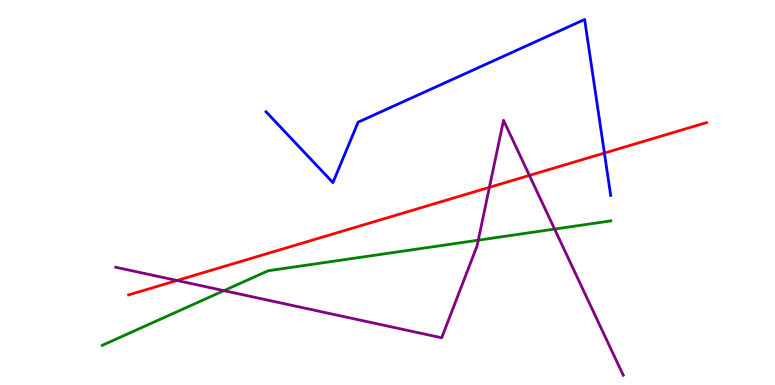[{'lines': ['blue', 'red'], 'intersections': [{'x': 7.8, 'y': 6.02}]}, {'lines': ['green', 'red'], 'intersections': []}, {'lines': ['purple', 'red'], 'intersections': [{'x': 2.28, 'y': 2.71}, {'x': 6.31, 'y': 5.13}, {'x': 6.83, 'y': 5.44}]}, {'lines': ['blue', 'green'], 'intersections': []}, {'lines': ['blue', 'purple'], 'intersections': []}, {'lines': ['green', 'purple'], 'intersections': [{'x': 2.89, 'y': 2.45}, {'x': 6.17, 'y': 3.76}, {'x': 7.16, 'y': 4.05}]}]